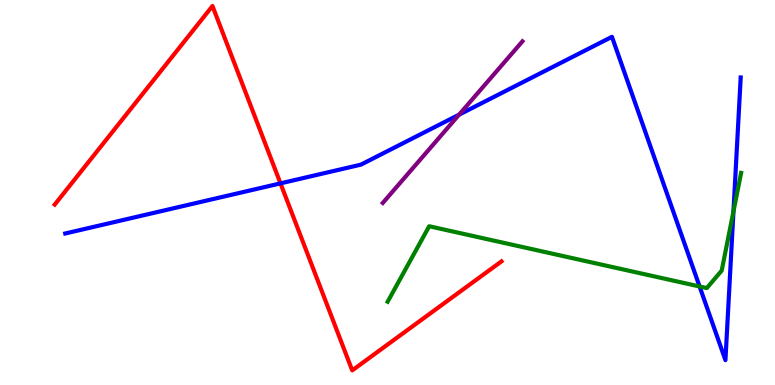[{'lines': ['blue', 'red'], 'intersections': [{'x': 3.62, 'y': 5.24}]}, {'lines': ['green', 'red'], 'intersections': []}, {'lines': ['purple', 'red'], 'intersections': []}, {'lines': ['blue', 'green'], 'intersections': [{'x': 9.03, 'y': 2.56}, {'x': 9.46, 'y': 4.51}]}, {'lines': ['blue', 'purple'], 'intersections': [{'x': 5.92, 'y': 7.02}]}, {'lines': ['green', 'purple'], 'intersections': []}]